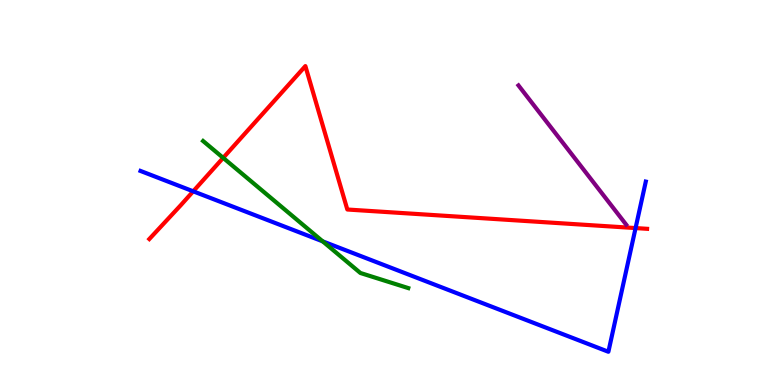[{'lines': ['blue', 'red'], 'intersections': [{'x': 2.49, 'y': 5.03}, {'x': 8.2, 'y': 4.08}]}, {'lines': ['green', 'red'], 'intersections': [{'x': 2.88, 'y': 5.9}]}, {'lines': ['purple', 'red'], 'intersections': []}, {'lines': ['blue', 'green'], 'intersections': [{'x': 4.16, 'y': 3.73}]}, {'lines': ['blue', 'purple'], 'intersections': []}, {'lines': ['green', 'purple'], 'intersections': []}]